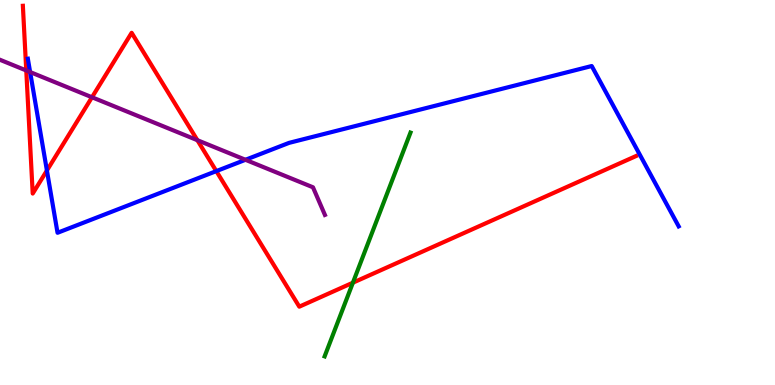[{'lines': ['blue', 'red'], 'intersections': [{'x': 0.605, 'y': 5.57}, {'x': 2.79, 'y': 5.56}]}, {'lines': ['green', 'red'], 'intersections': [{'x': 4.55, 'y': 2.66}]}, {'lines': ['purple', 'red'], 'intersections': [{'x': 0.339, 'y': 8.17}, {'x': 1.19, 'y': 7.47}, {'x': 2.55, 'y': 6.36}]}, {'lines': ['blue', 'green'], 'intersections': []}, {'lines': ['blue', 'purple'], 'intersections': [{'x': 0.389, 'y': 8.13}, {'x': 3.17, 'y': 5.85}]}, {'lines': ['green', 'purple'], 'intersections': []}]